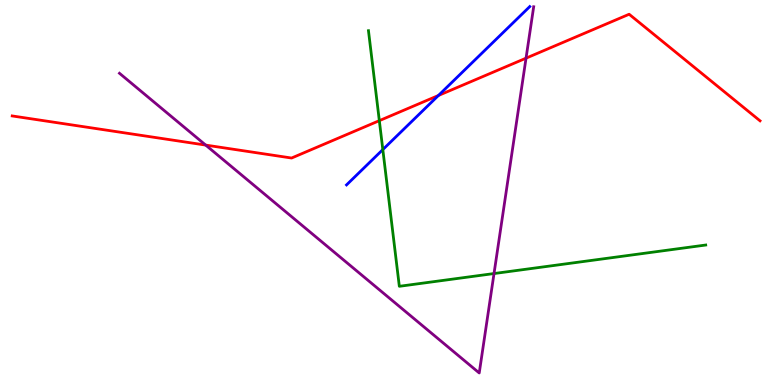[{'lines': ['blue', 'red'], 'intersections': [{'x': 5.66, 'y': 7.52}]}, {'lines': ['green', 'red'], 'intersections': [{'x': 4.89, 'y': 6.87}]}, {'lines': ['purple', 'red'], 'intersections': [{'x': 2.65, 'y': 6.23}, {'x': 6.79, 'y': 8.49}]}, {'lines': ['blue', 'green'], 'intersections': [{'x': 4.94, 'y': 6.11}]}, {'lines': ['blue', 'purple'], 'intersections': []}, {'lines': ['green', 'purple'], 'intersections': [{'x': 6.37, 'y': 2.89}]}]